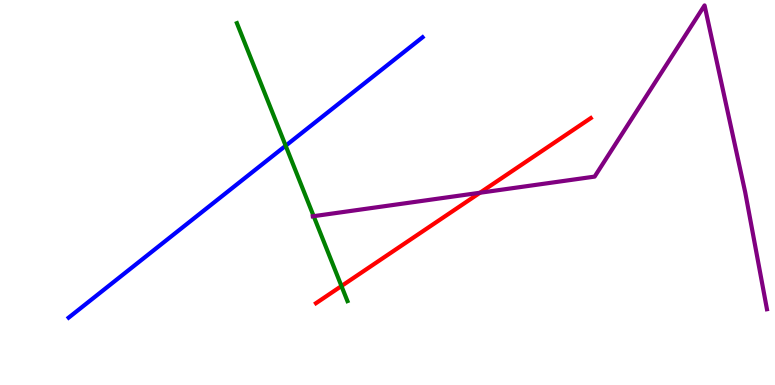[{'lines': ['blue', 'red'], 'intersections': []}, {'lines': ['green', 'red'], 'intersections': [{'x': 4.41, 'y': 2.57}]}, {'lines': ['purple', 'red'], 'intersections': [{'x': 6.19, 'y': 4.99}]}, {'lines': ['blue', 'green'], 'intersections': [{'x': 3.69, 'y': 6.21}]}, {'lines': ['blue', 'purple'], 'intersections': []}, {'lines': ['green', 'purple'], 'intersections': [{'x': 4.05, 'y': 4.39}]}]